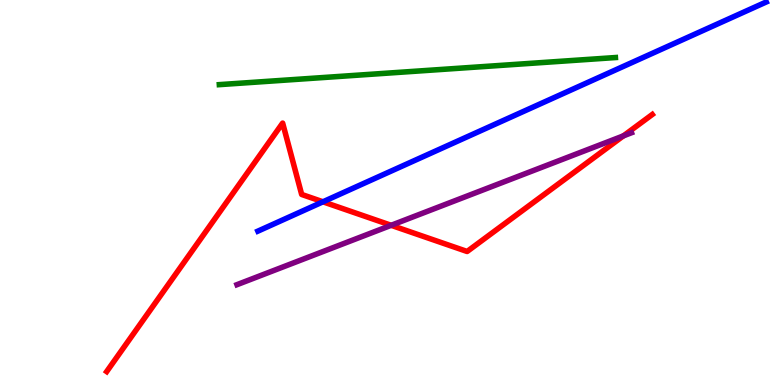[{'lines': ['blue', 'red'], 'intersections': [{'x': 4.17, 'y': 4.76}]}, {'lines': ['green', 'red'], 'intersections': []}, {'lines': ['purple', 'red'], 'intersections': [{'x': 5.05, 'y': 4.15}, {'x': 8.04, 'y': 6.47}]}, {'lines': ['blue', 'green'], 'intersections': []}, {'lines': ['blue', 'purple'], 'intersections': []}, {'lines': ['green', 'purple'], 'intersections': []}]